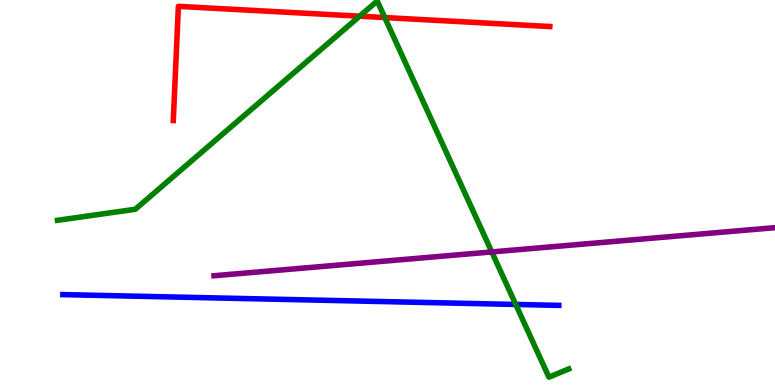[{'lines': ['blue', 'red'], 'intersections': []}, {'lines': ['green', 'red'], 'intersections': [{'x': 4.64, 'y': 9.58}, {'x': 4.97, 'y': 9.54}]}, {'lines': ['purple', 'red'], 'intersections': []}, {'lines': ['blue', 'green'], 'intersections': [{'x': 6.65, 'y': 2.09}]}, {'lines': ['blue', 'purple'], 'intersections': []}, {'lines': ['green', 'purple'], 'intersections': [{'x': 6.35, 'y': 3.46}]}]